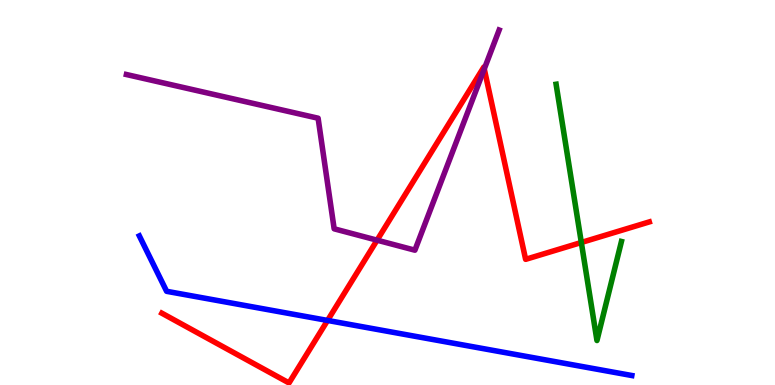[{'lines': ['blue', 'red'], 'intersections': [{'x': 4.23, 'y': 1.68}]}, {'lines': ['green', 'red'], 'intersections': [{'x': 7.5, 'y': 3.7}]}, {'lines': ['purple', 'red'], 'intersections': [{'x': 4.87, 'y': 3.76}, {'x': 6.25, 'y': 8.21}]}, {'lines': ['blue', 'green'], 'intersections': []}, {'lines': ['blue', 'purple'], 'intersections': []}, {'lines': ['green', 'purple'], 'intersections': []}]